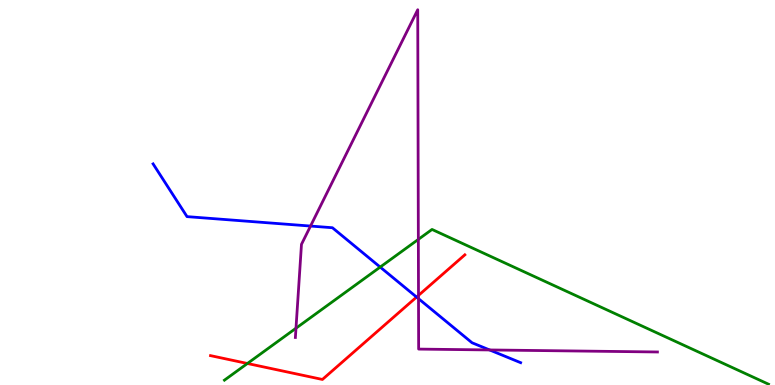[{'lines': ['blue', 'red'], 'intersections': [{'x': 5.38, 'y': 2.28}]}, {'lines': ['green', 'red'], 'intersections': [{'x': 3.19, 'y': 0.559}]}, {'lines': ['purple', 'red'], 'intersections': [{'x': 5.4, 'y': 2.33}]}, {'lines': ['blue', 'green'], 'intersections': [{'x': 4.91, 'y': 3.06}]}, {'lines': ['blue', 'purple'], 'intersections': [{'x': 4.01, 'y': 4.13}, {'x': 5.4, 'y': 2.24}, {'x': 6.32, 'y': 0.91}]}, {'lines': ['green', 'purple'], 'intersections': [{'x': 3.82, 'y': 1.47}, {'x': 5.4, 'y': 3.78}]}]